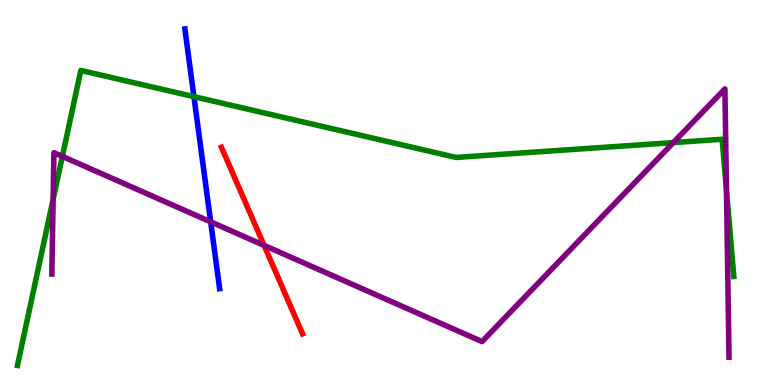[{'lines': ['blue', 'red'], 'intersections': []}, {'lines': ['green', 'red'], 'intersections': []}, {'lines': ['purple', 'red'], 'intersections': [{'x': 3.41, 'y': 3.63}]}, {'lines': ['blue', 'green'], 'intersections': [{'x': 2.5, 'y': 7.49}]}, {'lines': ['blue', 'purple'], 'intersections': [{'x': 2.72, 'y': 4.24}]}, {'lines': ['green', 'purple'], 'intersections': [{'x': 0.685, 'y': 4.82}, {'x': 0.805, 'y': 5.94}, {'x': 8.69, 'y': 6.3}, {'x': 9.37, 'y': 5.06}]}]